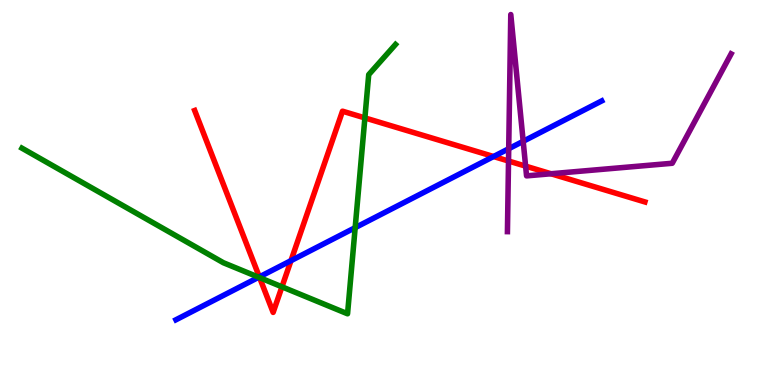[{'lines': ['blue', 'red'], 'intersections': [{'x': 3.35, 'y': 2.81}, {'x': 3.75, 'y': 3.23}, {'x': 6.37, 'y': 5.93}]}, {'lines': ['green', 'red'], 'intersections': [{'x': 3.35, 'y': 2.79}, {'x': 3.64, 'y': 2.55}, {'x': 4.71, 'y': 6.94}]}, {'lines': ['purple', 'red'], 'intersections': [{'x': 6.56, 'y': 5.82}, {'x': 6.78, 'y': 5.68}, {'x': 7.11, 'y': 5.49}]}, {'lines': ['blue', 'green'], 'intersections': [{'x': 3.34, 'y': 2.8}, {'x': 4.58, 'y': 4.09}]}, {'lines': ['blue', 'purple'], 'intersections': [{'x': 6.56, 'y': 6.14}, {'x': 6.75, 'y': 6.33}]}, {'lines': ['green', 'purple'], 'intersections': []}]